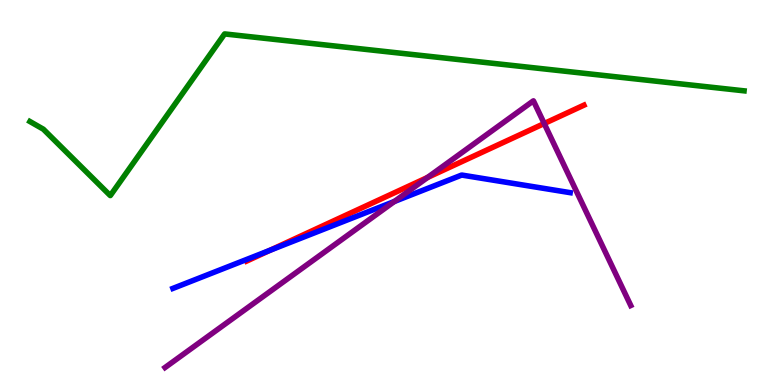[{'lines': ['blue', 'red'], 'intersections': [{'x': 3.48, 'y': 3.5}]}, {'lines': ['green', 'red'], 'intersections': []}, {'lines': ['purple', 'red'], 'intersections': [{'x': 5.52, 'y': 5.39}, {'x': 7.02, 'y': 6.79}]}, {'lines': ['blue', 'green'], 'intersections': []}, {'lines': ['blue', 'purple'], 'intersections': [{'x': 5.09, 'y': 4.77}]}, {'lines': ['green', 'purple'], 'intersections': []}]